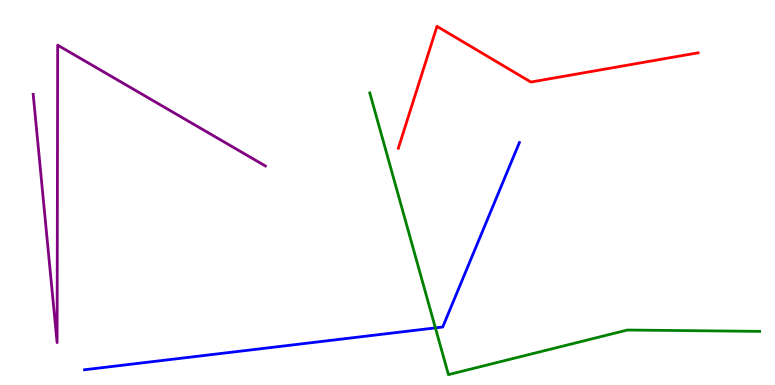[{'lines': ['blue', 'red'], 'intersections': []}, {'lines': ['green', 'red'], 'intersections': []}, {'lines': ['purple', 'red'], 'intersections': []}, {'lines': ['blue', 'green'], 'intersections': [{'x': 5.62, 'y': 1.48}]}, {'lines': ['blue', 'purple'], 'intersections': []}, {'lines': ['green', 'purple'], 'intersections': []}]